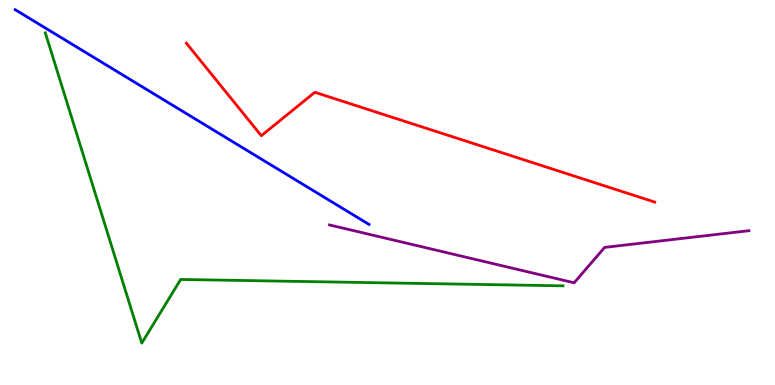[{'lines': ['blue', 'red'], 'intersections': []}, {'lines': ['green', 'red'], 'intersections': []}, {'lines': ['purple', 'red'], 'intersections': []}, {'lines': ['blue', 'green'], 'intersections': []}, {'lines': ['blue', 'purple'], 'intersections': []}, {'lines': ['green', 'purple'], 'intersections': []}]